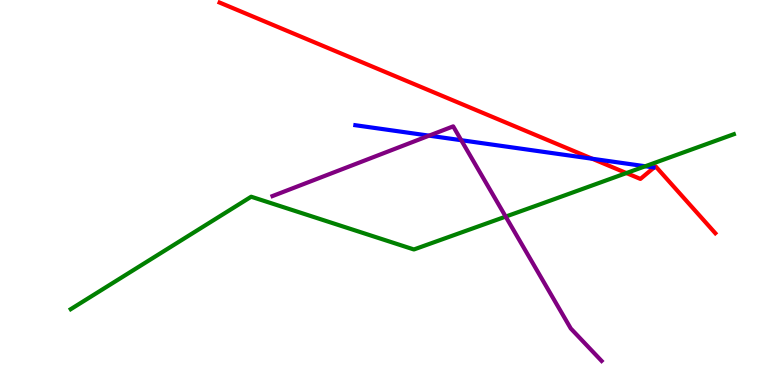[{'lines': ['blue', 'red'], 'intersections': [{'x': 7.64, 'y': 5.88}]}, {'lines': ['green', 'red'], 'intersections': [{'x': 8.08, 'y': 5.5}]}, {'lines': ['purple', 'red'], 'intersections': []}, {'lines': ['blue', 'green'], 'intersections': [{'x': 8.33, 'y': 5.68}]}, {'lines': ['blue', 'purple'], 'intersections': [{'x': 5.54, 'y': 6.48}, {'x': 5.95, 'y': 6.36}]}, {'lines': ['green', 'purple'], 'intersections': [{'x': 6.52, 'y': 4.37}]}]